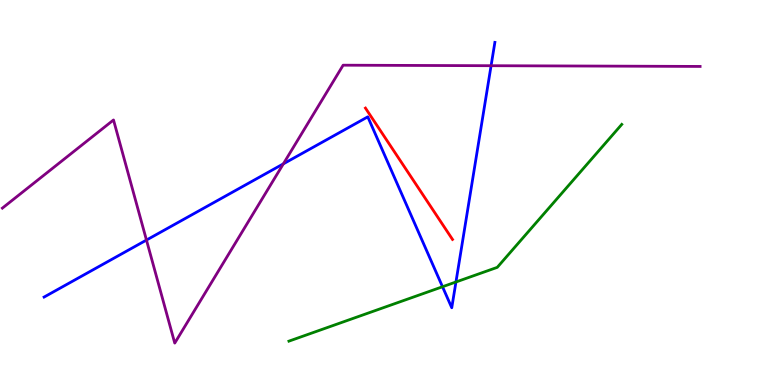[{'lines': ['blue', 'red'], 'intersections': []}, {'lines': ['green', 'red'], 'intersections': []}, {'lines': ['purple', 'red'], 'intersections': []}, {'lines': ['blue', 'green'], 'intersections': [{'x': 5.71, 'y': 2.55}, {'x': 5.88, 'y': 2.68}]}, {'lines': ['blue', 'purple'], 'intersections': [{'x': 1.89, 'y': 3.76}, {'x': 3.66, 'y': 5.74}, {'x': 6.34, 'y': 8.29}]}, {'lines': ['green', 'purple'], 'intersections': []}]